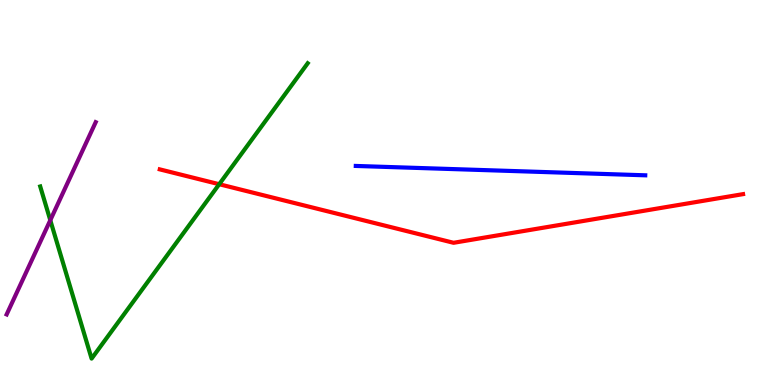[{'lines': ['blue', 'red'], 'intersections': []}, {'lines': ['green', 'red'], 'intersections': [{'x': 2.83, 'y': 5.22}]}, {'lines': ['purple', 'red'], 'intersections': []}, {'lines': ['blue', 'green'], 'intersections': []}, {'lines': ['blue', 'purple'], 'intersections': []}, {'lines': ['green', 'purple'], 'intersections': [{'x': 0.649, 'y': 4.28}]}]